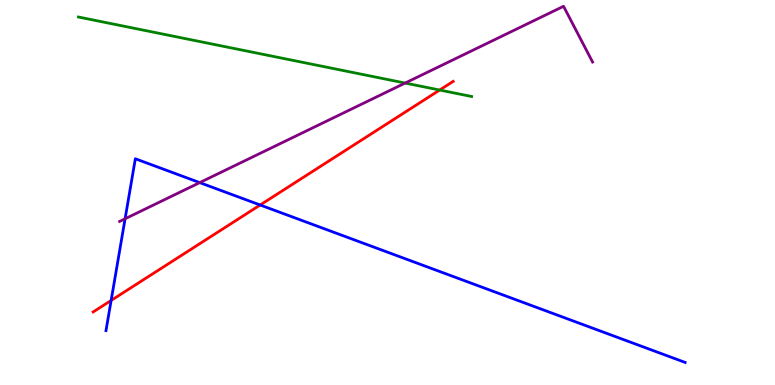[{'lines': ['blue', 'red'], 'intersections': [{'x': 1.43, 'y': 2.2}, {'x': 3.36, 'y': 4.68}]}, {'lines': ['green', 'red'], 'intersections': [{'x': 5.67, 'y': 7.66}]}, {'lines': ['purple', 'red'], 'intersections': []}, {'lines': ['blue', 'green'], 'intersections': []}, {'lines': ['blue', 'purple'], 'intersections': [{'x': 1.61, 'y': 4.32}, {'x': 2.58, 'y': 5.26}]}, {'lines': ['green', 'purple'], 'intersections': [{'x': 5.23, 'y': 7.84}]}]